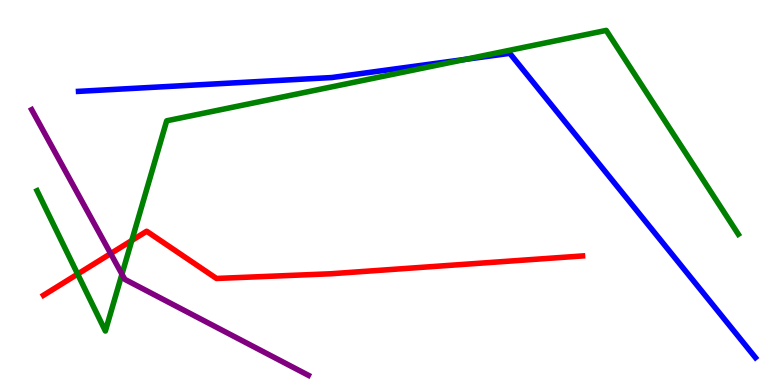[{'lines': ['blue', 'red'], 'intersections': []}, {'lines': ['green', 'red'], 'intersections': [{'x': 1.0, 'y': 2.88}, {'x': 1.7, 'y': 3.75}]}, {'lines': ['purple', 'red'], 'intersections': [{'x': 1.43, 'y': 3.41}]}, {'lines': ['blue', 'green'], 'intersections': [{'x': 6.01, 'y': 8.46}]}, {'lines': ['blue', 'purple'], 'intersections': []}, {'lines': ['green', 'purple'], 'intersections': [{'x': 1.57, 'y': 2.88}]}]